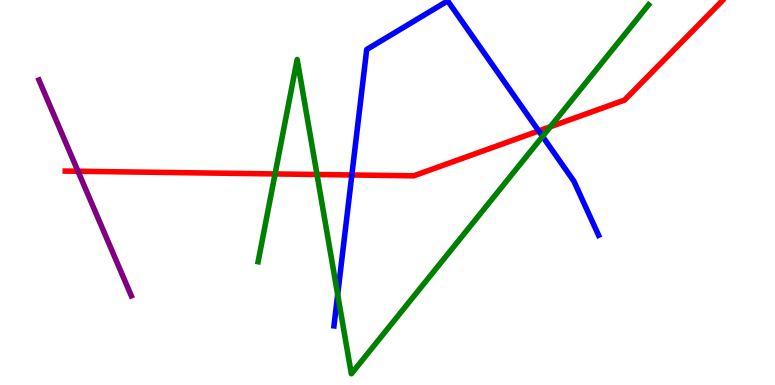[{'lines': ['blue', 'red'], 'intersections': [{'x': 4.54, 'y': 5.46}, {'x': 6.95, 'y': 6.6}]}, {'lines': ['green', 'red'], 'intersections': [{'x': 3.55, 'y': 5.48}, {'x': 4.09, 'y': 5.47}, {'x': 7.1, 'y': 6.71}]}, {'lines': ['purple', 'red'], 'intersections': [{'x': 1.01, 'y': 5.55}]}, {'lines': ['blue', 'green'], 'intersections': [{'x': 4.36, 'y': 2.35}, {'x': 7.0, 'y': 6.46}]}, {'lines': ['blue', 'purple'], 'intersections': []}, {'lines': ['green', 'purple'], 'intersections': []}]